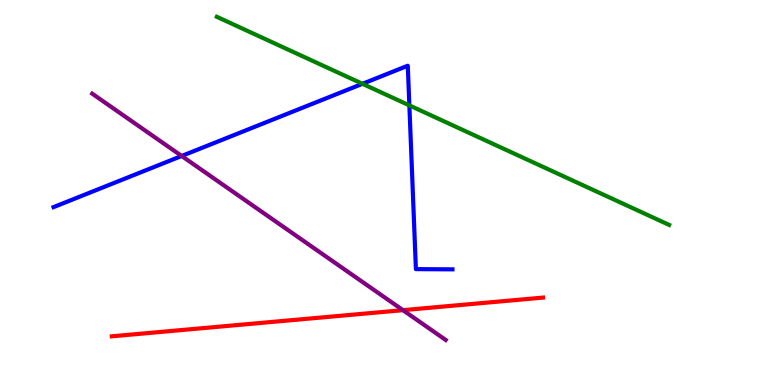[{'lines': ['blue', 'red'], 'intersections': []}, {'lines': ['green', 'red'], 'intersections': []}, {'lines': ['purple', 'red'], 'intersections': [{'x': 5.2, 'y': 1.94}]}, {'lines': ['blue', 'green'], 'intersections': [{'x': 4.68, 'y': 7.82}, {'x': 5.28, 'y': 7.26}]}, {'lines': ['blue', 'purple'], 'intersections': [{'x': 2.34, 'y': 5.95}]}, {'lines': ['green', 'purple'], 'intersections': []}]